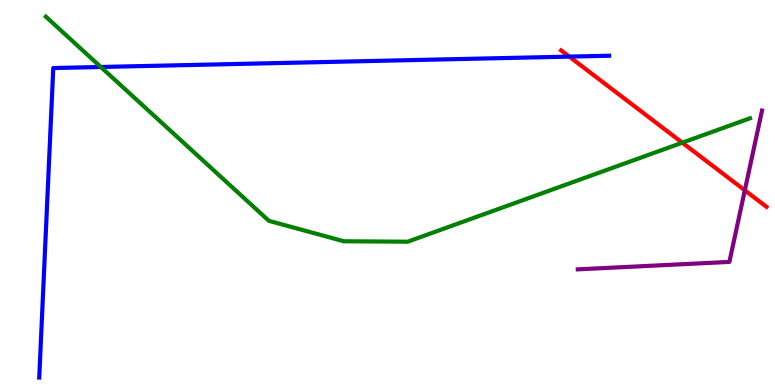[{'lines': ['blue', 'red'], 'intersections': [{'x': 7.35, 'y': 8.53}]}, {'lines': ['green', 'red'], 'intersections': [{'x': 8.8, 'y': 6.29}]}, {'lines': ['purple', 'red'], 'intersections': [{'x': 9.61, 'y': 5.06}]}, {'lines': ['blue', 'green'], 'intersections': [{'x': 1.3, 'y': 8.26}]}, {'lines': ['blue', 'purple'], 'intersections': []}, {'lines': ['green', 'purple'], 'intersections': []}]